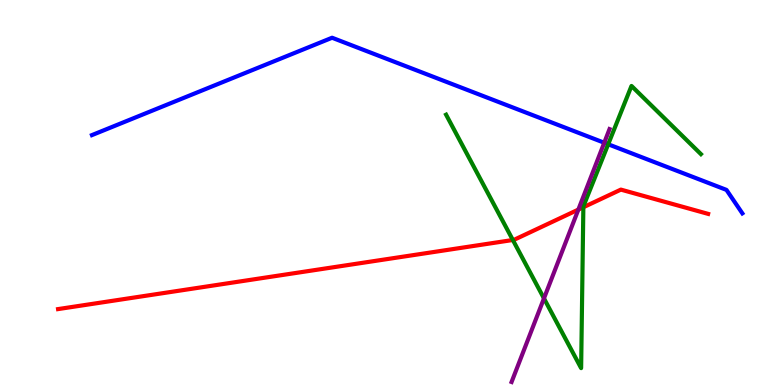[{'lines': ['blue', 'red'], 'intersections': []}, {'lines': ['green', 'red'], 'intersections': [{'x': 6.62, 'y': 3.77}, {'x': 7.53, 'y': 4.62}]}, {'lines': ['purple', 'red'], 'intersections': [{'x': 7.46, 'y': 4.56}]}, {'lines': ['blue', 'green'], 'intersections': [{'x': 7.85, 'y': 6.25}]}, {'lines': ['blue', 'purple'], 'intersections': [{'x': 7.8, 'y': 6.29}]}, {'lines': ['green', 'purple'], 'intersections': [{'x': 7.02, 'y': 2.25}]}]